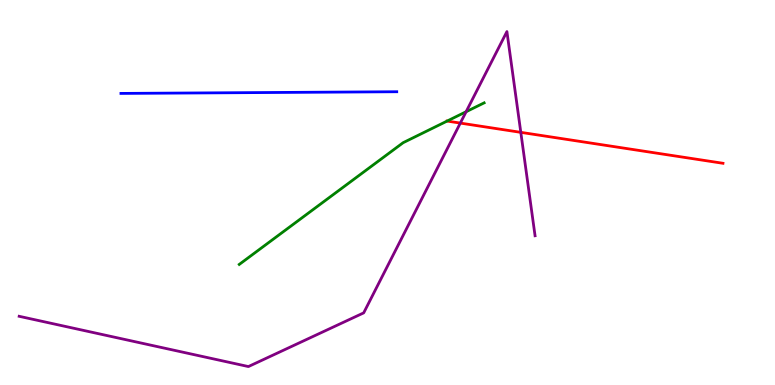[{'lines': ['blue', 'red'], 'intersections': []}, {'lines': ['green', 'red'], 'intersections': [{'x': 5.77, 'y': 6.86}]}, {'lines': ['purple', 'red'], 'intersections': [{'x': 5.94, 'y': 6.8}, {'x': 6.72, 'y': 6.56}]}, {'lines': ['blue', 'green'], 'intersections': []}, {'lines': ['blue', 'purple'], 'intersections': []}, {'lines': ['green', 'purple'], 'intersections': [{'x': 6.01, 'y': 7.1}]}]